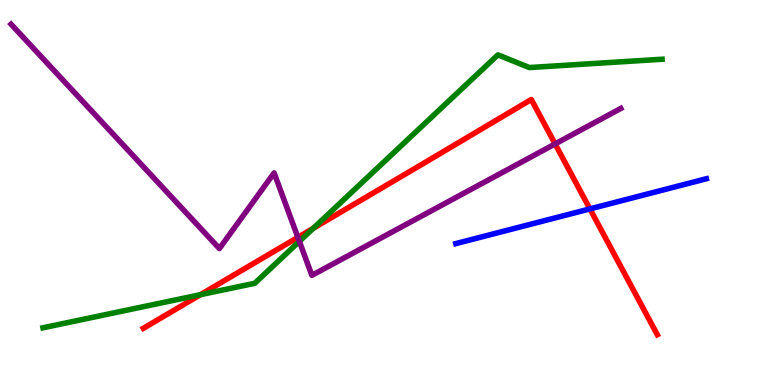[{'lines': ['blue', 'red'], 'intersections': [{'x': 7.61, 'y': 4.57}]}, {'lines': ['green', 'red'], 'intersections': [{'x': 2.59, 'y': 2.35}, {'x': 4.04, 'y': 4.07}]}, {'lines': ['purple', 'red'], 'intersections': [{'x': 3.84, 'y': 3.84}, {'x': 7.16, 'y': 6.26}]}, {'lines': ['blue', 'green'], 'intersections': []}, {'lines': ['blue', 'purple'], 'intersections': []}, {'lines': ['green', 'purple'], 'intersections': [{'x': 3.86, 'y': 3.73}]}]